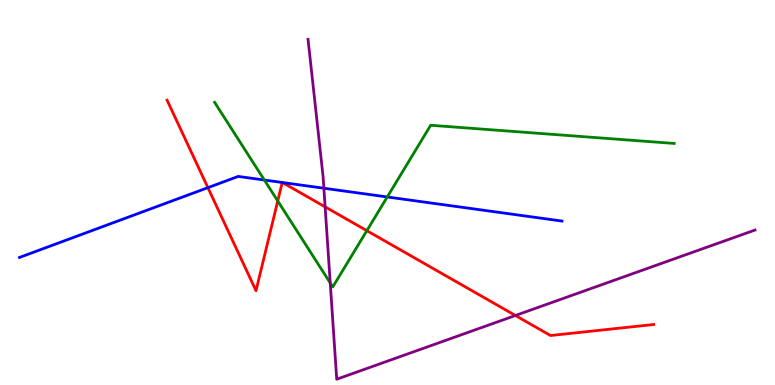[{'lines': ['blue', 'red'], 'intersections': [{'x': 2.68, 'y': 5.13}, {'x': 3.64, 'y': 5.26}, {'x': 3.64, 'y': 5.26}]}, {'lines': ['green', 'red'], 'intersections': [{'x': 3.58, 'y': 4.78}, {'x': 4.73, 'y': 4.01}]}, {'lines': ['purple', 'red'], 'intersections': [{'x': 4.2, 'y': 4.63}, {'x': 6.65, 'y': 1.81}]}, {'lines': ['blue', 'green'], 'intersections': [{'x': 3.41, 'y': 5.32}, {'x': 5.0, 'y': 4.88}]}, {'lines': ['blue', 'purple'], 'intersections': [{'x': 4.18, 'y': 5.11}]}, {'lines': ['green', 'purple'], 'intersections': [{'x': 4.26, 'y': 2.65}]}]